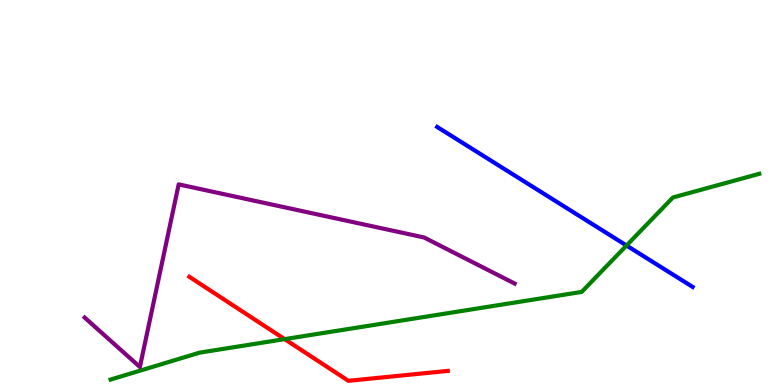[{'lines': ['blue', 'red'], 'intersections': []}, {'lines': ['green', 'red'], 'intersections': [{'x': 3.67, 'y': 1.19}]}, {'lines': ['purple', 'red'], 'intersections': []}, {'lines': ['blue', 'green'], 'intersections': [{'x': 8.08, 'y': 3.62}]}, {'lines': ['blue', 'purple'], 'intersections': []}, {'lines': ['green', 'purple'], 'intersections': []}]